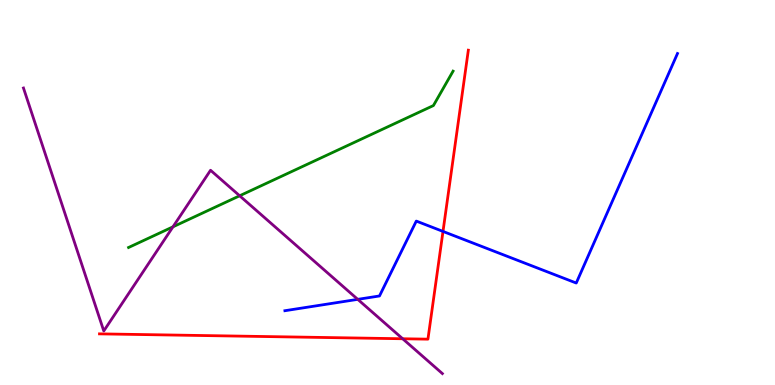[{'lines': ['blue', 'red'], 'intersections': [{'x': 5.72, 'y': 3.99}]}, {'lines': ['green', 'red'], 'intersections': []}, {'lines': ['purple', 'red'], 'intersections': [{'x': 5.2, 'y': 1.2}]}, {'lines': ['blue', 'green'], 'intersections': []}, {'lines': ['blue', 'purple'], 'intersections': [{'x': 4.62, 'y': 2.22}]}, {'lines': ['green', 'purple'], 'intersections': [{'x': 2.23, 'y': 4.11}, {'x': 3.09, 'y': 4.91}]}]